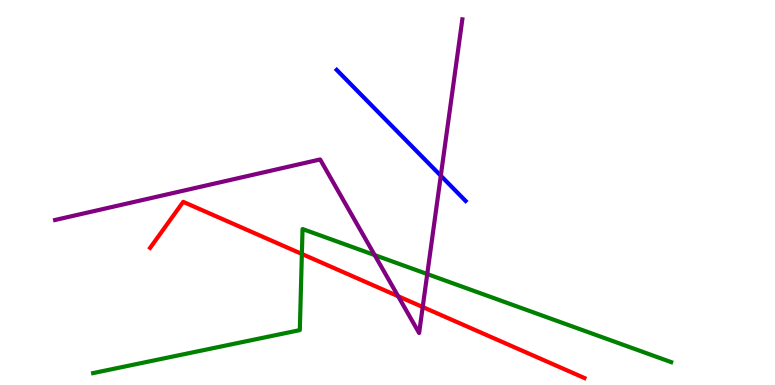[{'lines': ['blue', 'red'], 'intersections': []}, {'lines': ['green', 'red'], 'intersections': [{'x': 3.9, 'y': 3.4}]}, {'lines': ['purple', 'red'], 'intersections': [{'x': 5.14, 'y': 2.31}, {'x': 5.45, 'y': 2.03}]}, {'lines': ['blue', 'green'], 'intersections': []}, {'lines': ['blue', 'purple'], 'intersections': [{'x': 5.69, 'y': 5.44}]}, {'lines': ['green', 'purple'], 'intersections': [{'x': 4.83, 'y': 3.37}, {'x': 5.51, 'y': 2.88}]}]